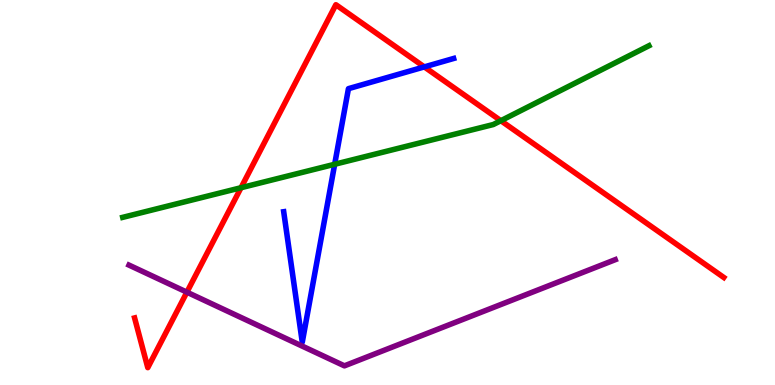[{'lines': ['blue', 'red'], 'intersections': [{'x': 5.47, 'y': 8.26}]}, {'lines': ['green', 'red'], 'intersections': [{'x': 3.11, 'y': 5.12}, {'x': 6.46, 'y': 6.86}]}, {'lines': ['purple', 'red'], 'intersections': [{'x': 2.41, 'y': 2.41}]}, {'lines': ['blue', 'green'], 'intersections': [{'x': 4.32, 'y': 5.73}]}, {'lines': ['blue', 'purple'], 'intersections': []}, {'lines': ['green', 'purple'], 'intersections': []}]